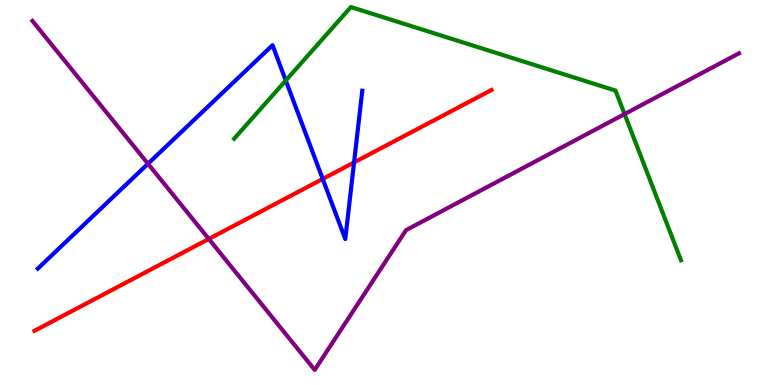[{'lines': ['blue', 'red'], 'intersections': [{'x': 4.16, 'y': 5.35}, {'x': 4.57, 'y': 5.78}]}, {'lines': ['green', 'red'], 'intersections': []}, {'lines': ['purple', 'red'], 'intersections': [{'x': 2.69, 'y': 3.79}]}, {'lines': ['blue', 'green'], 'intersections': [{'x': 3.69, 'y': 7.91}]}, {'lines': ['blue', 'purple'], 'intersections': [{'x': 1.91, 'y': 5.75}]}, {'lines': ['green', 'purple'], 'intersections': [{'x': 8.06, 'y': 7.04}]}]